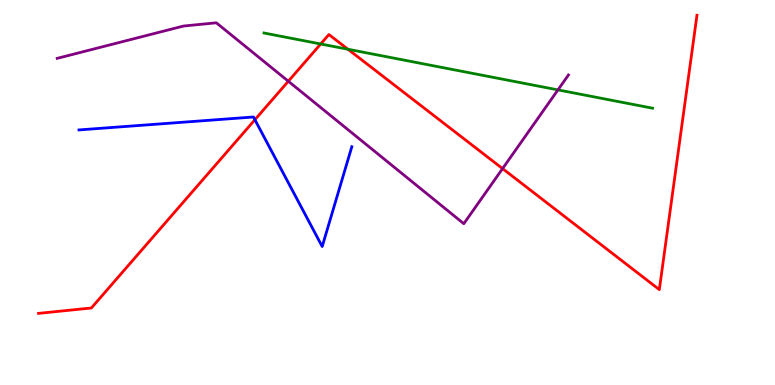[{'lines': ['blue', 'red'], 'intersections': [{'x': 3.29, 'y': 6.89}]}, {'lines': ['green', 'red'], 'intersections': [{'x': 4.14, 'y': 8.86}, {'x': 4.49, 'y': 8.72}]}, {'lines': ['purple', 'red'], 'intersections': [{'x': 3.72, 'y': 7.89}, {'x': 6.48, 'y': 5.62}]}, {'lines': ['blue', 'green'], 'intersections': []}, {'lines': ['blue', 'purple'], 'intersections': []}, {'lines': ['green', 'purple'], 'intersections': [{'x': 7.2, 'y': 7.67}]}]